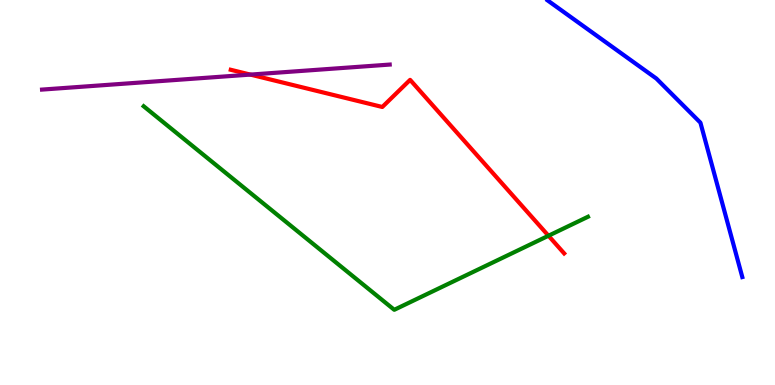[{'lines': ['blue', 'red'], 'intersections': []}, {'lines': ['green', 'red'], 'intersections': [{'x': 7.08, 'y': 3.88}]}, {'lines': ['purple', 'red'], 'intersections': [{'x': 3.23, 'y': 8.06}]}, {'lines': ['blue', 'green'], 'intersections': []}, {'lines': ['blue', 'purple'], 'intersections': []}, {'lines': ['green', 'purple'], 'intersections': []}]